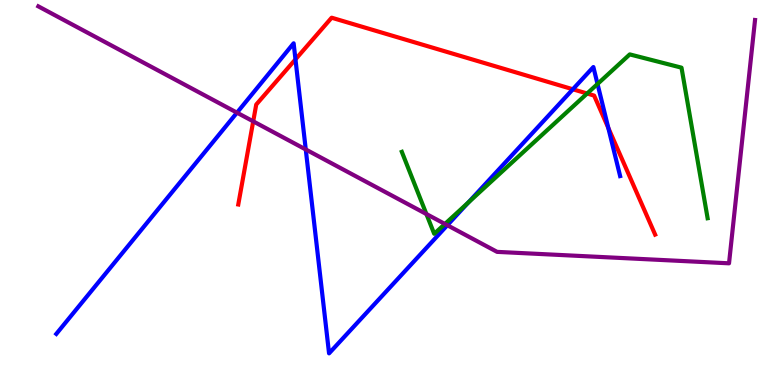[{'lines': ['blue', 'red'], 'intersections': [{'x': 3.81, 'y': 8.46}, {'x': 7.39, 'y': 7.68}, {'x': 7.85, 'y': 6.68}]}, {'lines': ['green', 'red'], 'intersections': [{'x': 7.58, 'y': 7.57}]}, {'lines': ['purple', 'red'], 'intersections': [{'x': 3.27, 'y': 6.85}]}, {'lines': ['blue', 'green'], 'intersections': [{'x': 6.04, 'y': 4.74}, {'x': 7.71, 'y': 7.82}]}, {'lines': ['blue', 'purple'], 'intersections': [{'x': 3.06, 'y': 7.07}, {'x': 3.95, 'y': 6.12}, {'x': 5.77, 'y': 4.15}]}, {'lines': ['green', 'purple'], 'intersections': [{'x': 5.5, 'y': 4.44}, {'x': 5.74, 'y': 4.18}]}]